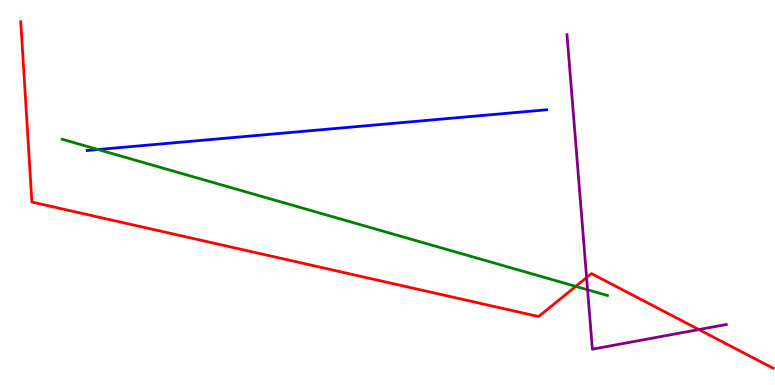[{'lines': ['blue', 'red'], 'intersections': []}, {'lines': ['green', 'red'], 'intersections': [{'x': 7.43, 'y': 2.56}]}, {'lines': ['purple', 'red'], 'intersections': [{'x': 7.57, 'y': 2.79}, {'x': 9.02, 'y': 1.44}]}, {'lines': ['blue', 'green'], 'intersections': [{'x': 1.27, 'y': 6.12}]}, {'lines': ['blue', 'purple'], 'intersections': []}, {'lines': ['green', 'purple'], 'intersections': [{'x': 7.58, 'y': 2.47}]}]